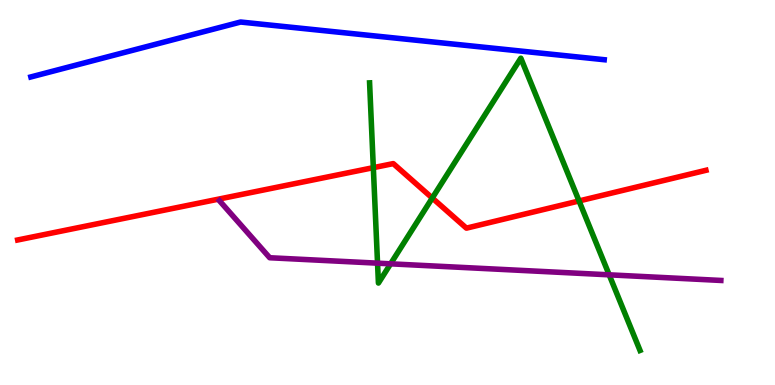[{'lines': ['blue', 'red'], 'intersections': []}, {'lines': ['green', 'red'], 'intersections': [{'x': 4.82, 'y': 5.65}, {'x': 5.58, 'y': 4.86}, {'x': 7.47, 'y': 4.78}]}, {'lines': ['purple', 'red'], 'intersections': []}, {'lines': ['blue', 'green'], 'intersections': []}, {'lines': ['blue', 'purple'], 'intersections': []}, {'lines': ['green', 'purple'], 'intersections': [{'x': 4.87, 'y': 3.16}, {'x': 5.04, 'y': 3.15}, {'x': 7.86, 'y': 2.86}]}]